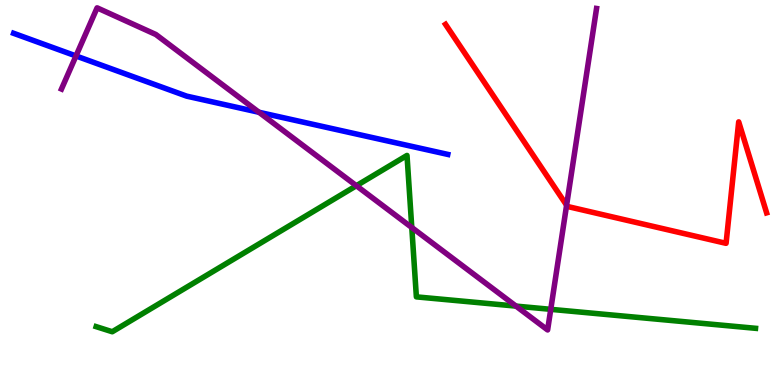[{'lines': ['blue', 'red'], 'intersections': []}, {'lines': ['green', 'red'], 'intersections': []}, {'lines': ['purple', 'red'], 'intersections': [{'x': 7.31, 'y': 4.67}]}, {'lines': ['blue', 'green'], 'intersections': []}, {'lines': ['blue', 'purple'], 'intersections': [{'x': 0.981, 'y': 8.55}, {'x': 3.34, 'y': 7.08}]}, {'lines': ['green', 'purple'], 'intersections': [{'x': 4.6, 'y': 5.18}, {'x': 5.31, 'y': 4.09}, {'x': 6.66, 'y': 2.05}, {'x': 7.11, 'y': 1.97}]}]